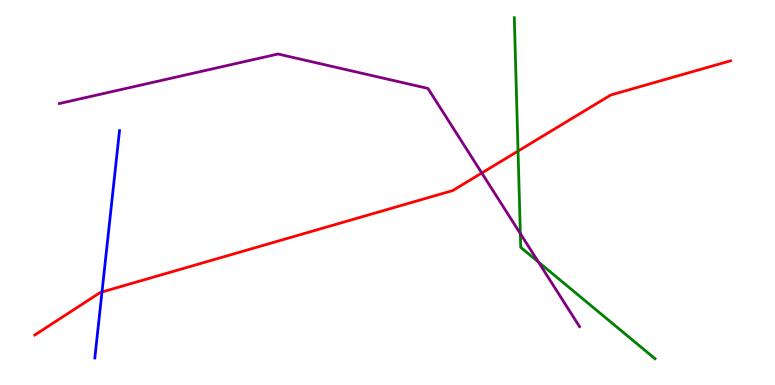[{'lines': ['blue', 'red'], 'intersections': [{'x': 1.32, 'y': 2.42}]}, {'lines': ['green', 'red'], 'intersections': [{'x': 6.68, 'y': 6.08}]}, {'lines': ['purple', 'red'], 'intersections': [{'x': 6.22, 'y': 5.51}]}, {'lines': ['blue', 'green'], 'intersections': []}, {'lines': ['blue', 'purple'], 'intersections': []}, {'lines': ['green', 'purple'], 'intersections': [{'x': 6.71, 'y': 3.93}, {'x': 6.95, 'y': 3.19}]}]